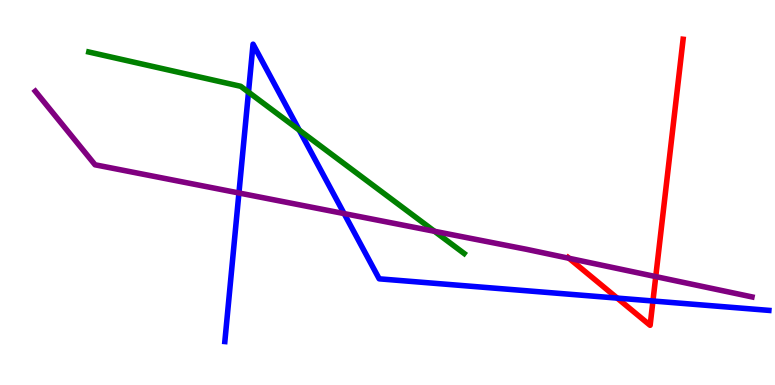[{'lines': ['blue', 'red'], 'intersections': [{'x': 7.96, 'y': 2.26}, {'x': 8.43, 'y': 2.18}]}, {'lines': ['green', 'red'], 'intersections': []}, {'lines': ['purple', 'red'], 'intersections': [{'x': 7.34, 'y': 3.29}, {'x': 8.46, 'y': 2.82}]}, {'lines': ['blue', 'green'], 'intersections': [{'x': 3.21, 'y': 7.61}, {'x': 3.86, 'y': 6.62}]}, {'lines': ['blue', 'purple'], 'intersections': [{'x': 3.08, 'y': 4.99}, {'x': 4.44, 'y': 4.45}]}, {'lines': ['green', 'purple'], 'intersections': [{'x': 5.61, 'y': 3.99}]}]